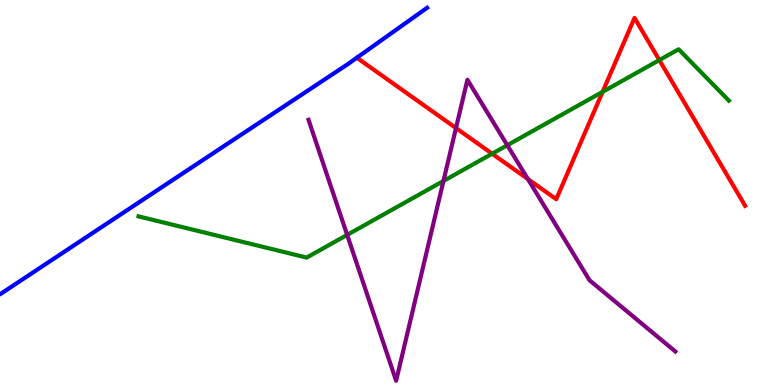[{'lines': ['blue', 'red'], 'intersections': []}, {'lines': ['green', 'red'], 'intersections': [{'x': 6.35, 'y': 6.01}, {'x': 7.78, 'y': 7.61}, {'x': 8.51, 'y': 8.44}]}, {'lines': ['purple', 'red'], 'intersections': [{'x': 5.88, 'y': 6.67}, {'x': 6.81, 'y': 5.35}]}, {'lines': ['blue', 'green'], 'intersections': []}, {'lines': ['blue', 'purple'], 'intersections': []}, {'lines': ['green', 'purple'], 'intersections': [{'x': 4.48, 'y': 3.9}, {'x': 5.72, 'y': 5.3}, {'x': 6.55, 'y': 6.23}]}]